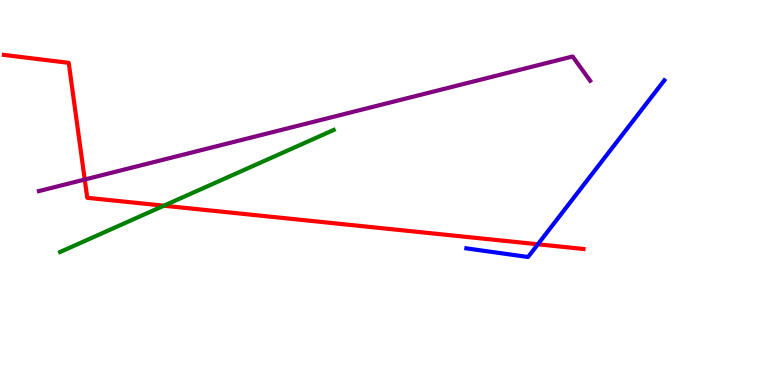[{'lines': ['blue', 'red'], 'intersections': [{'x': 6.94, 'y': 3.66}]}, {'lines': ['green', 'red'], 'intersections': [{'x': 2.11, 'y': 4.66}]}, {'lines': ['purple', 'red'], 'intersections': [{'x': 1.09, 'y': 5.34}]}, {'lines': ['blue', 'green'], 'intersections': []}, {'lines': ['blue', 'purple'], 'intersections': []}, {'lines': ['green', 'purple'], 'intersections': []}]